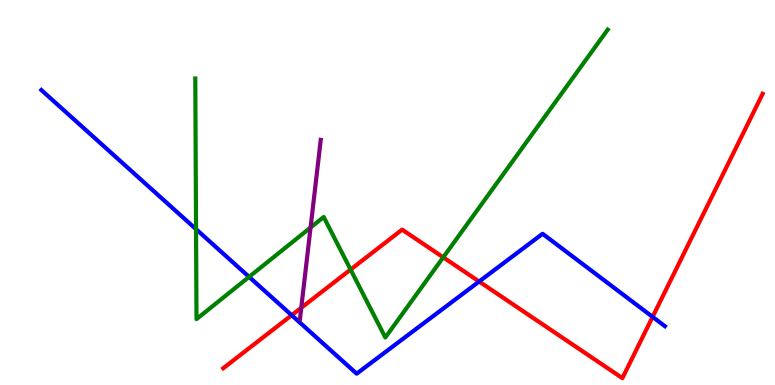[{'lines': ['blue', 'red'], 'intersections': [{'x': 3.76, 'y': 1.81}, {'x': 6.18, 'y': 2.69}, {'x': 8.42, 'y': 1.77}]}, {'lines': ['green', 'red'], 'intersections': [{'x': 4.52, 'y': 3.0}, {'x': 5.72, 'y': 3.32}]}, {'lines': ['purple', 'red'], 'intersections': [{'x': 3.89, 'y': 2.01}]}, {'lines': ['blue', 'green'], 'intersections': [{'x': 2.53, 'y': 4.05}, {'x': 3.21, 'y': 2.81}]}, {'lines': ['blue', 'purple'], 'intersections': []}, {'lines': ['green', 'purple'], 'intersections': [{'x': 4.01, 'y': 4.09}]}]